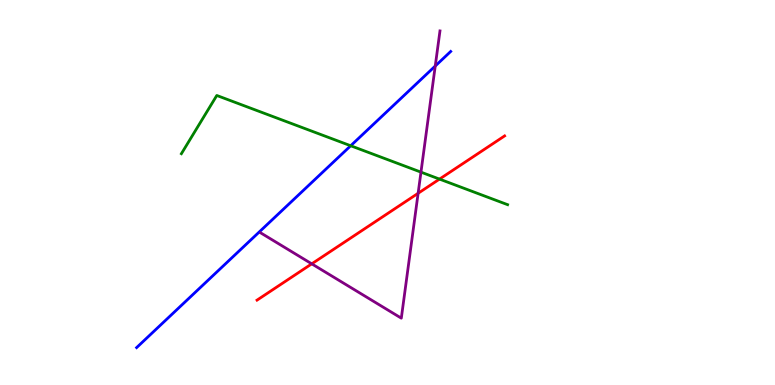[{'lines': ['blue', 'red'], 'intersections': []}, {'lines': ['green', 'red'], 'intersections': [{'x': 5.67, 'y': 5.35}]}, {'lines': ['purple', 'red'], 'intersections': [{'x': 4.02, 'y': 3.15}, {'x': 5.4, 'y': 4.98}]}, {'lines': ['blue', 'green'], 'intersections': [{'x': 4.53, 'y': 6.21}]}, {'lines': ['blue', 'purple'], 'intersections': [{'x': 5.62, 'y': 8.28}]}, {'lines': ['green', 'purple'], 'intersections': [{'x': 5.43, 'y': 5.53}]}]